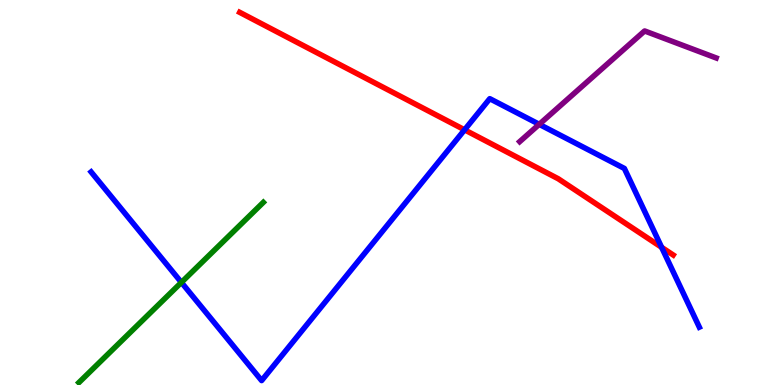[{'lines': ['blue', 'red'], 'intersections': [{'x': 5.99, 'y': 6.63}, {'x': 8.54, 'y': 3.58}]}, {'lines': ['green', 'red'], 'intersections': []}, {'lines': ['purple', 'red'], 'intersections': []}, {'lines': ['blue', 'green'], 'intersections': [{'x': 2.34, 'y': 2.66}]}, {'lines': ['blue', 'purple'], 'intersections': [{'x': 6.96, 'y': 6.77}]}, {'lines': ['green', 'purple'], 'intersections': []}]